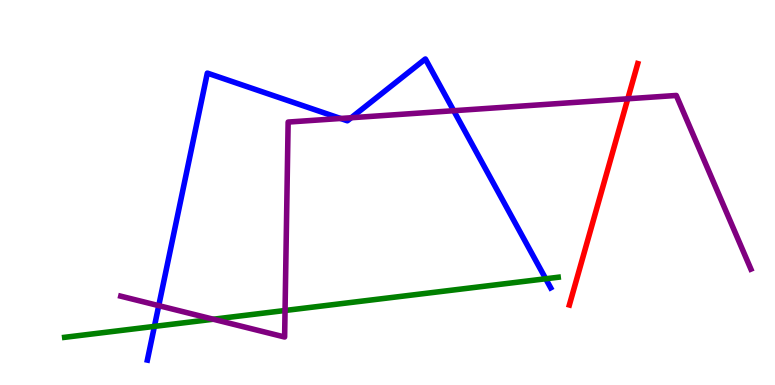[{'lines': ['blue', 'red'], 'intersections': []}, {'lines': ['green', 'red'], 'intersections': []}, {'lines': ['purple', 'red'], 'intersections': [{'x': 8.1, 'y': 7.43}]}, {'lines': ['blue', 'green'], 'intersections': [{'x': 1.99, 'y': 1.52}, {'x': 7.04, 'y': 2.76}]}, {'lines': ['blue', 'purple'], 'intersections': [{'x': 2.05, 'y': 2.06}, {'x': 4.39, 'y': 6.92}, {'x': 4.53, 'y': 6.94}, {'x': 5.85, 'y': 7.12}]}, {'lines': ['green', 'purple'], 'intersections': [{'x': 2.75, 'y': 1.71}, {'x': 3.68, 'y': 1.94}]}]